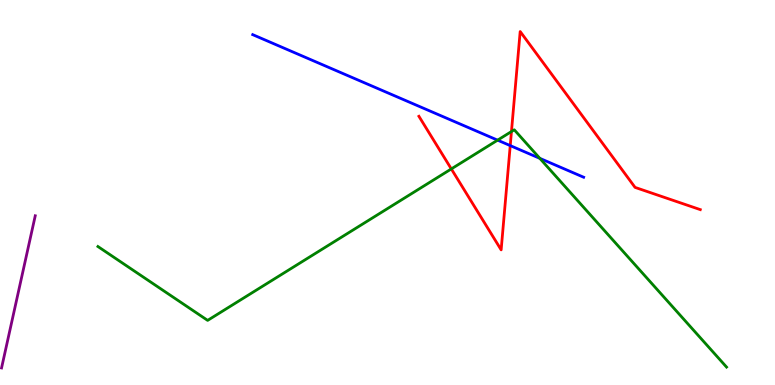[{'lines': ['blue', 'red'], 'intersections': [{'x': 6.58, 'y': 6.22}]}, {'lines': ['green', 'red'], 'intersections': [{'x': 5.82, 'y': 5.61}, {'x': 6.6, 'y': 6.58}]}, {'lines': ['purple', 'red'], 'intersections': []}, {'lines': ['blue', 'green'], 'intersections': [{'x': 6.42, 'y': 6.36}, {'x': 6.97, 'y': 5.89}]}, {'lines': ['blue', 'purple'], 'intersections': []}, {'lines': ['green', 'purple'], 'intersections': []}]